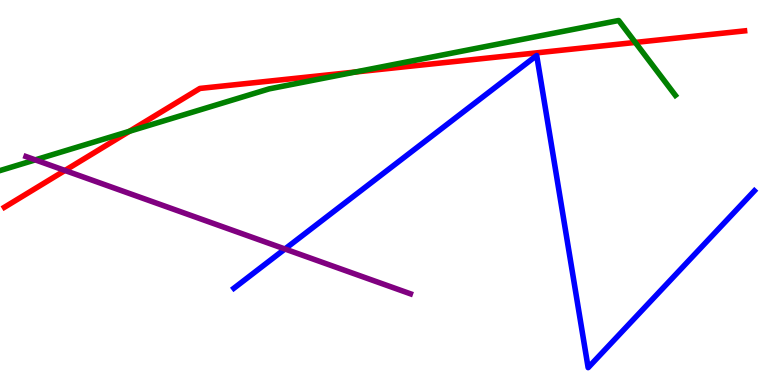[{'lines': ['blue', 'red'], 'intersections': []}, {'lines': ['green', 'red'], 'intersections': [{'x': 1.67, 'y': 6.59}, {'x': 4.59, 'y': 8.13}, {'x': 8.2, 'y': 8.9}]}, {'lines': ['purple', 'red'], 'intersections': [{'x': 0.838, 'y': 5.57}]}, {'lines': ['blue', 'green'], 'intersections': []}, {'lines': ['blue', 'purple'], 'intersections': [{'x': 3.68, 'y': 3.53}]}, {'lines': ['green', 'purple'], 'intersections': [{'x': 0.455, 'y': 5.85}]}]